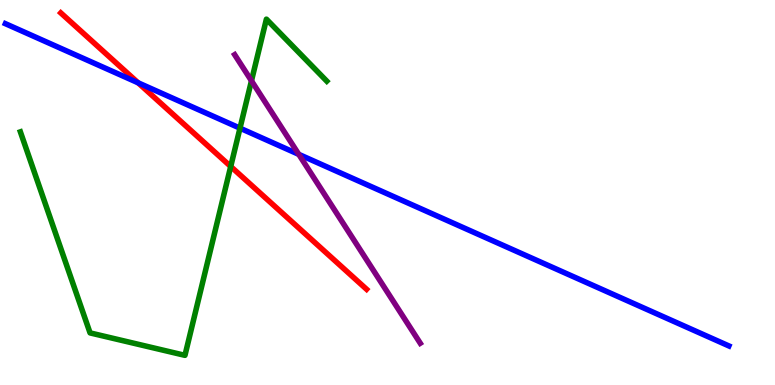[{'lines': ['blue', 'red'], 'intersections': [{'x': 1.78, 'y': 7.85}]}, {'lines': ['green', 'red'], 'intersections': [{'x': 2.98, 'y': 5.68}]}, {'lines': ['purple', 'red'], 'intersections': []}, {'lines': ['blue', 'green'], 'intersections': [{'x': 3.1, 'y': 6.67}]}, {'lines': ['blue', 'purple'], 'intersections': [{'x': 3.86, 'y': 5.99}]}, {'lines': ['green', 'purple'], 'intersections': [{'x': 3.24, 'y': 7.9}]}]